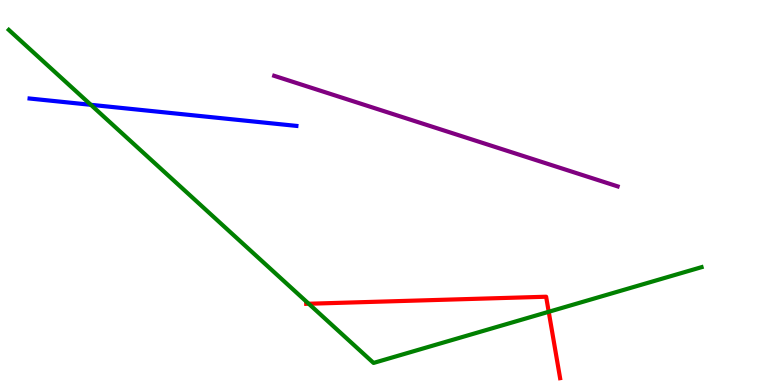[{'lines': ['blue', 'red'], 'intersections': []}, {'lines': ['green', 'red'], 'intersections': [{'x': 3.98, 'y': 2.11}, {'x': 7.08, 'y': 1.9}]}, {'lines': ['purple', 'red'], 'intersections': []}, {'lines': ['blue', 'green'], 'intersections': [{'x': 1.17, 'y': 7.28}]}, {'lines': ['blue', 'purple'], 'intersections': []}, {'lines': ['green', 'purple'], 'intersections': []}]